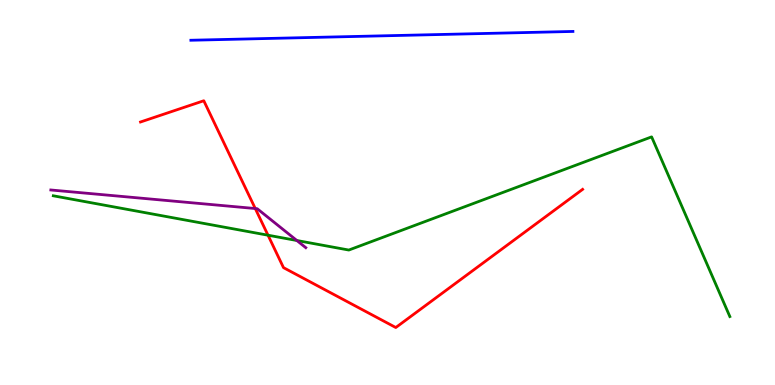[{'lines': ['blue', 'red'], 'intersections': []}, {'lines': ['green', 'red'], 'intersections': [{'x': 3.46, 'y': 3.89}]}, {'lines': ['purple', 'red'], 'intersections': [{'x': 3.29, 'y': 4.58}]}, {'lines': ['blue', 'green'], 'intersections': []}, {'lines': ['blue', 'purple'], 'intersections': []}, {'lines': ['green', 'purple'], 'intersections': [{'x': 3.83, 'y': 3.75}]}]